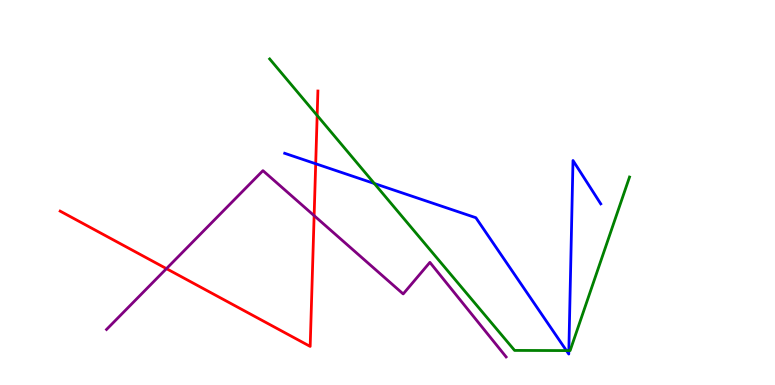[{'lines': ['blue', 'red'], 'intersections': [{'x': 4.07, 'y': 5.75}]}, {'lines': ['green', 'red'], 'intersections': [{'x': 4.09, 'y': 7.0}]}, {'lines': ['purple', 'red'], 'intersections': [{'x': 2.15, 'y': 3.02}, {'x': 4.05, 'y': 4.4}]}, {'lines': ['blue', 'green'], 'intersections': [{'x': 4.83, 'y': 5.23}, {'x': 7.31, 'y': 0.894}, {'x': 7.34, 'y': 0.894}]}, {'lines': ['blue', 'purple'], 'intersections': []}, {'lines': ['green', 'purple'], 'intersections': []}]